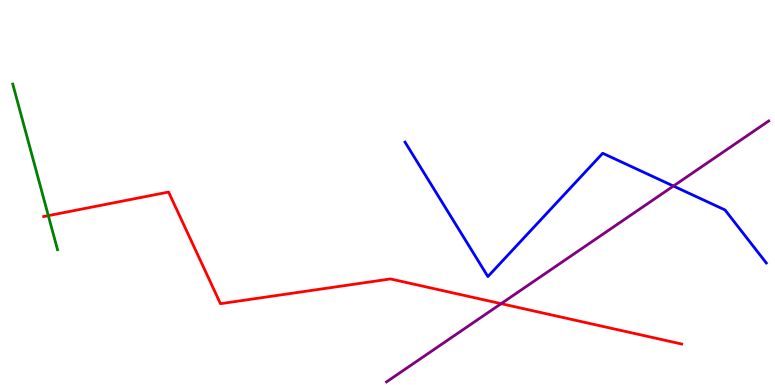[{'lines': ['blue', 'red'], 'intersections': []}, {'lines': ['green', 'red'], 'intersections': [{'x': 0.624, 'y': 4.4}]}, {'lines': ['purple', 'red'], 'intersections': [{'x': 6.47, 'y': 2.11}]}, {'lines': ['blue', 'green'], 'intersections': []}, {'lines': ['blue', 'purple'], 'intersections': [{'x': 8.69, 'y': 5.17}]}, {'lines': ['green', 'purple'], 'intersections': []}]